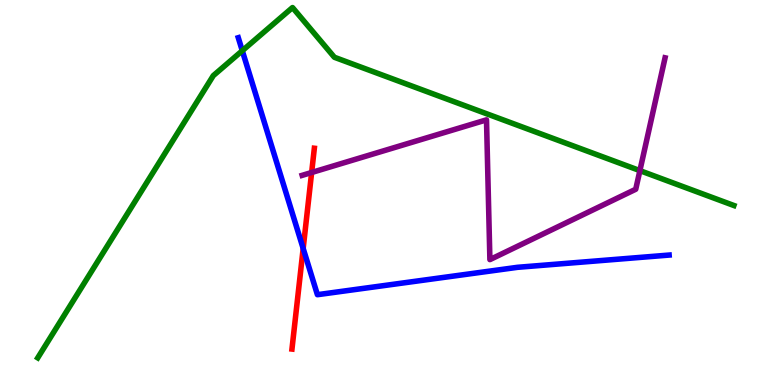[{'lines': ['blue', 'red'], 'intersections': [{'x': 3.91, 'y': 3.55}]}, {'lines': ['green', 'red'], 'intersections': []}, {'lines': ['purple', 'red'], 'intersections': [{'x': 4.02, 'y': 5.52}]}, {'lines': ['blue', 'green'], 'intersections': [{'x': 3.13, 'y': 8.68}]}, {'lines': ['blue', 'purple'], 'intersections': []}, {'lines': ['green', 'purple'], 'intersections': [{'x': 8.26, 'y': 5.57}]}]